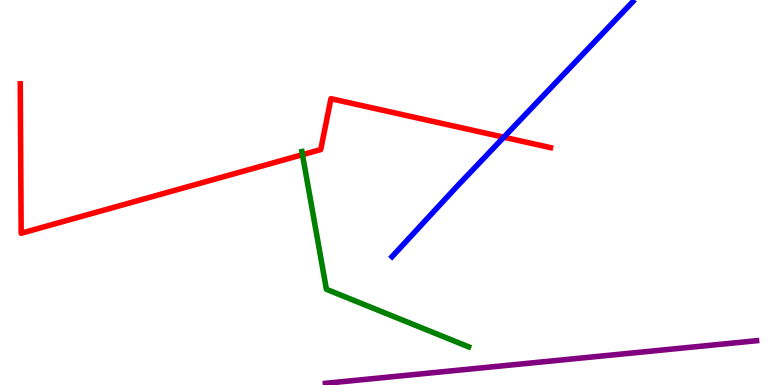[{'lines': ['blue', 'red'], 'intersections': [{'x': 6.5, 'y': 6.44}]}, {'lines': ['green', 'red'], 'intersections': [{'x': 3.9, 'y': 5.98}]}, {'lines': ['purple', 'red'], 'intersections': []}, {'lines': ['blue', 'green'], 'intersections': []}, {'lines': ['blue', 'purple'], 'intersections': []}, {'lines': ['green', 'purple'], 'intersections': []}]